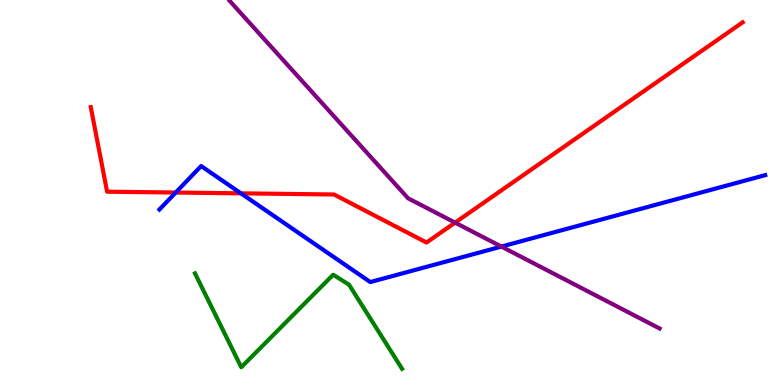[{'lines': ['blue', 'red'], 'intersections': [{'x': 2.27, 'y': 5.0}, {'x': 3.11, 'y': 4.98}]}, {'lines': ['green', 'red'], 'intersections': []}, {'lines': ['purple', 'red'], 'intersections': [{'x': 5.87, 'y': 4.22}]}, {'lines': ['blue', 'green'], 'intersections': []}, {'lines': ['blue', 'purple'], 'intersections': [{'x': 6.47, 'y': 3.6}]}, {'lines': ['green', 'purple'], 'intersections': []}]